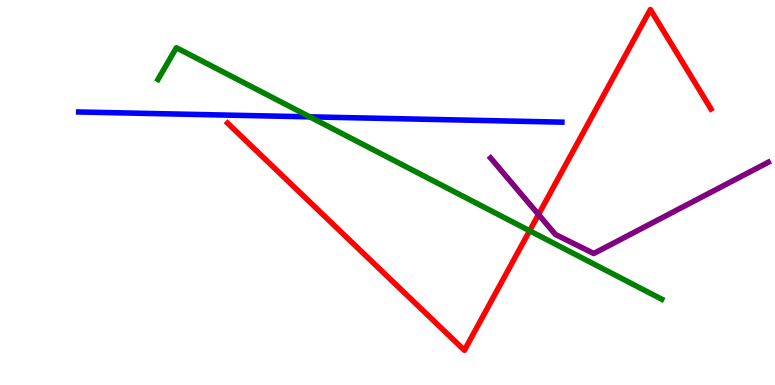[{'lines': ['blue', 'red'], 'intersections': []}, {'lines': ['green', 'red'], 'intersections': [{'x': 6.83, 'y': 4.01}]}, {'lines': ['purple', 'red'], 'intersections': [{'x': 6.95, 'y': 4.43}]}, {'lines': ['blue', 'green'], 'intersections': [{'x': 4.0, 'y': 6.97}]}, {'lines': ['blue', 'purple'], 'intersections': []}, {'lines': ['green', 'purple'], 'intersections': []}]